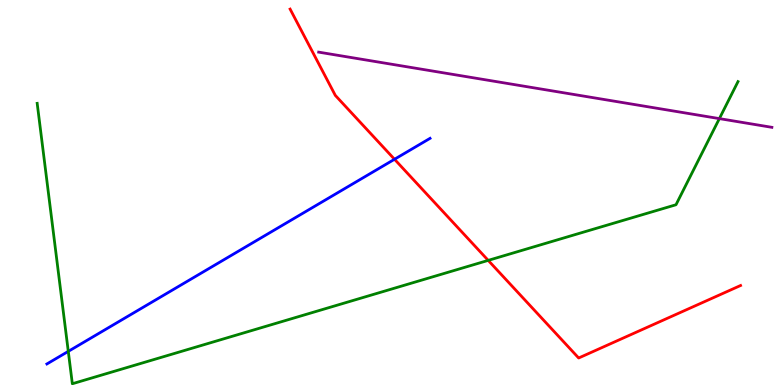[{'lines': ['blue', 'red'], 'intersections': [{'x': 5.09, 'y': 5.86}]}, {'lines': ['green', 'red'], 'intersections': [{'x': 6.3, 'y': 3.24}]}, {'lines': ['purple', 'red'], 'intersections': []}, {'lines': ['blue', 'green'], 'intersections': [{'x': 0.881, 'y': 0.873}]}, {'lines': ['blue', 'purple'], 'intersections': []}, {'lines': ['green', 'purple'], 'intersections': [{'x': 9.28, 'y': 6.92}]}]